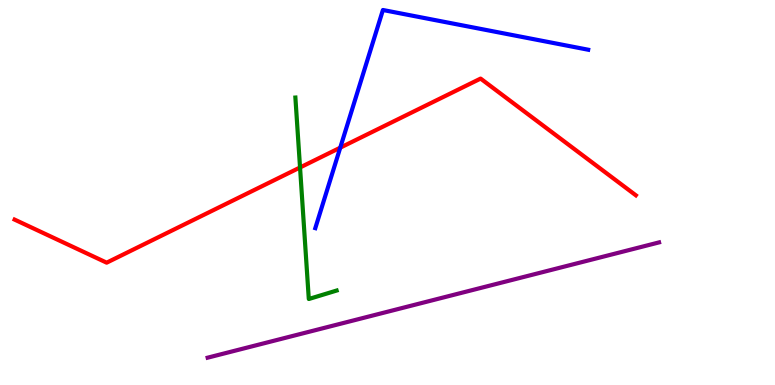[{'lines': ['blue', 'red'], 'intersections': [{'x': 4.39, 'y': 6.16}]}, {'lines': ['green', 'red'], 'intersections': [{'x': 3.87, 'y': 5.65}]}, {'lines': ['purple', 'red'], 'intersections': []}, {'lines': ['blue', 'green'], 'intersections': []}, {'lines': ['blue', 'purple'], 'intersections': []}, {'lines': ['green', 'purple'], 'intersections': []}]